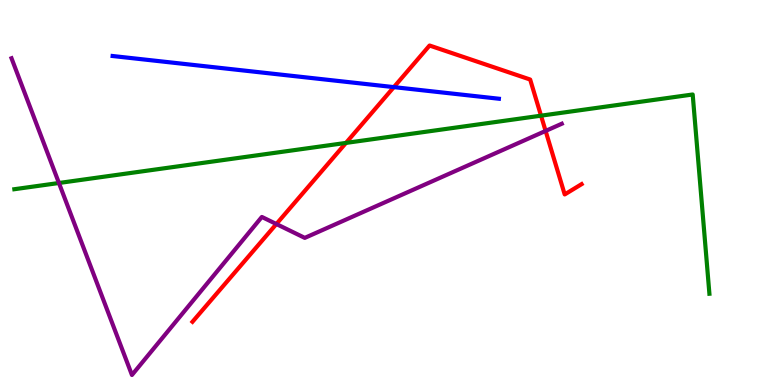[{'lines': ['blue', 'red'], 'intersections': [{'x': 5.08, 'y': 7.74}]}, {'lines': ['green', 'red'], 'intersections': [{'x': 4.46, 'y': 6.29}, {'x': 6.98, 'y': 7.0}]}, {'lines': ['purple', 'red'], 'intersections': [{'x': 3.57, 'y': 4.18}, {'x': 7.04, 'y': 6.6}]}, {'lines': ['blue', 'green'], 'intersections': []}, {'lines': ['blue', 'purple'], 'intersections': []}, {'lines': ['green', 'purple'], 'intersections': [{'x': 0.76, 'y': 5.25}]}]